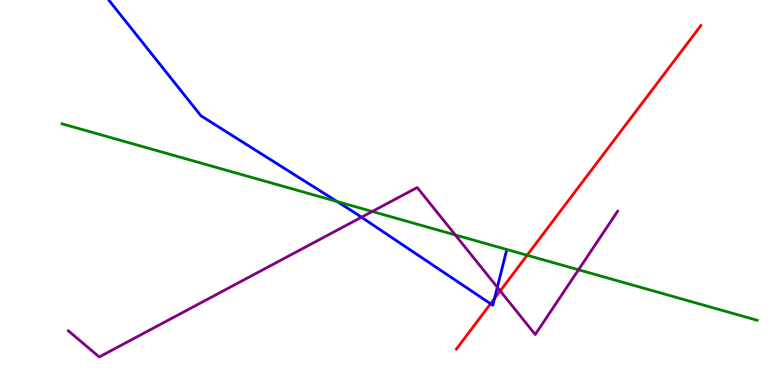[{'lines': ['blue', 'red'], 'intersections': [{'x': 6.33, 'y': 2.11}, {'x': 6.38, 'y': 2.25}]}, {'lines': ['green', 'red'], 'intersections': [{'x': 6.8, 'y': 3.37}]}, {'lines': ['purple', 'red'], 'intersections': [{'x': 6.45, 'y': 2.44}]}, {'lines': ['blue', 'green'], 'intersections': [{'x': 4.35, 'y': 4.77}]}, {'lines': ['blue', 'purple'], 'intersections': [{'x': 4.66, 'y': 4.36}, {'x': 6.42, 'y': 2.54}]}, {'lines': ['green', 'purple'], 'intersections': [{'x': 4.8, 'y': 4.51}, {'x': 5.87, 'y': 3.9}, {'x': 7.46, 'y': 2.99}]}]